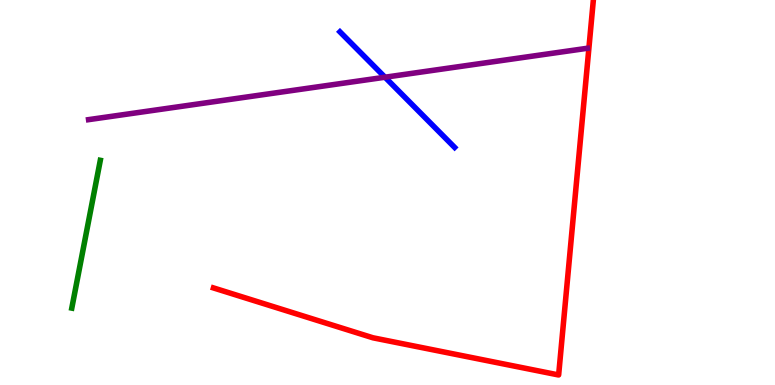[{'lines': ['blue', 'red'], 'intersections': []}, {'lines': ['green', 'red'], 'intersections': []}, {'lines': ['purple', 'red'], 'intersections': []}, {'lines': ['blue', 'green'], 'intersections': []}, {'lines': ['blue', 'purple'], 'intersections': [{'x': 4.97, 'y': 7.99}]}, {'lines': ['green', 'purple'], 'intersections': []}]